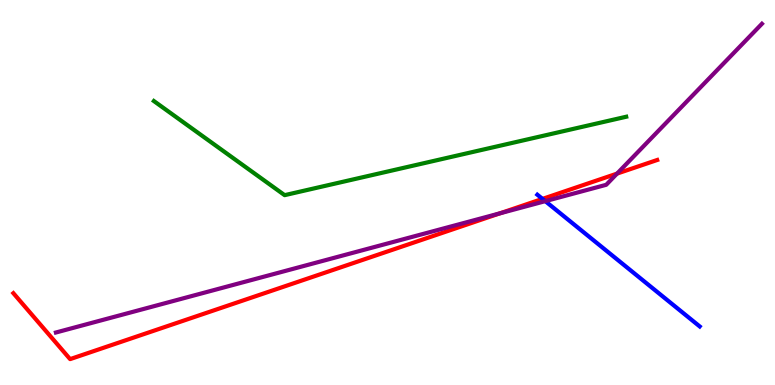[{'lines': ['blue', 'red'], 'intersections': [{'x': 7.0, 'y': 4.83}]}, {'lines': ['green', 'red'], 'intersections': []}, {'lines': ['purple', 'red'], 'intersections': [{'x': 6.45, 'y': 4.46}, {'x': 7.96, 'y': 5.49}]}, {'lines': ['blue', 'green'], 'intersections': []}, {'lines': ['blue', 'purple'], 'intersections': [{'x': 7.04, 'y': 4.78}]}, {'lines': ['green', 'purple'], 'intersections': []}]